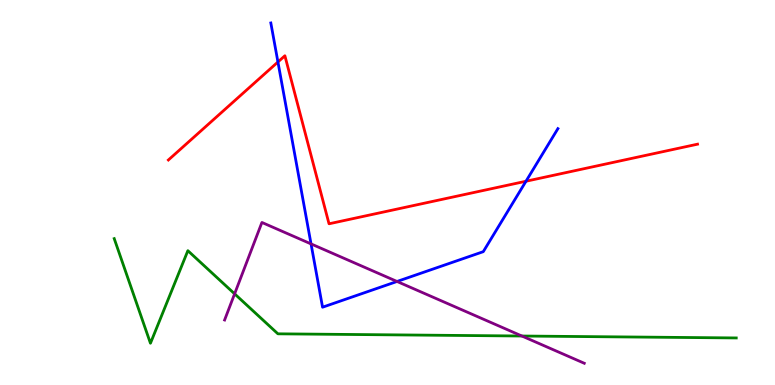[{'lines': ['blue', 'red'], 'intersections': [{'x': 3.59, 'y': 8.39}, {'x': 6.79, 'y': 5.29}]}, {'lines': ['green', 'red'], 'intersections': []}, {'lines': ['purple', 'red'], 'intersections': []}, {'lines': ['blue', 'green'], 'intersections': []}, {'lines': ['blue', 'purple'], 'intersections': [{'x': 4.01, 'y': 3.66}, {'x': 5.12, 'y': 2.69}]}, {'lines': ['green', 'purple'], 'intersections': [{'x': 3.03, 'y': 2.37}, {'x': 6.73, 'y': 1.27}]}]